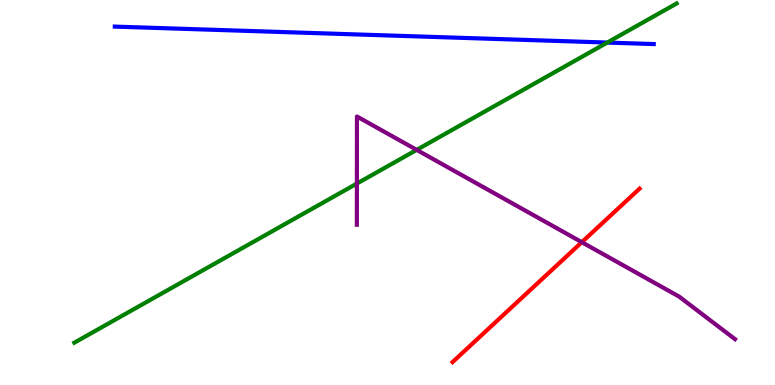[{'lines': ['blue', 'red'], 'intersections': []}, {'lines': ['green', 'red'], 'intersections': []}, {'lines': ['purple', 'red'], 'intersections': [{'x': 7.51, 'y': 3.71}]}, {'lines': ['blue', 'green'], 'intersections': [{'x': 7.84, 'y': 8.89}]}, {'lines': ['blue', 'purple'], 'intersections': []}, {'lines': ['green', 'purple'], 'intersections': [{'x': 4.61, 'y': 5.23}, {'x': 5.38, 'y': 6.11}]}]